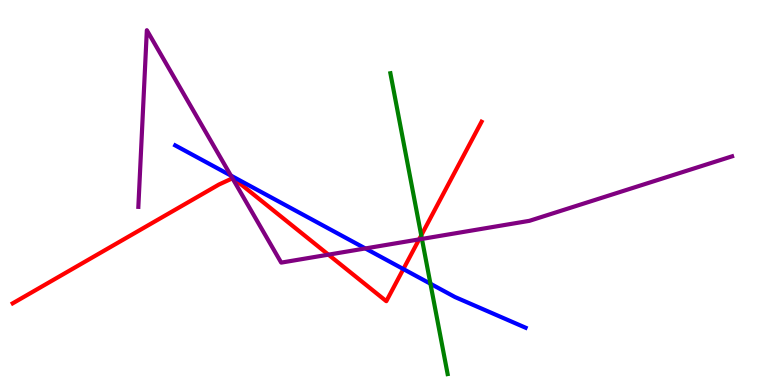[{'lines': ['blue', 'red'], 'intersections': [{'x': 5.2, 'y': 3.01}]}, {'lines': ['green', 'red'], 'intersections': [{'x': 5.44, 'y': 3.89}]}, {'lines': ['purple', 'red'], 'intersections': [{'x': 3.0, 'y': 5.37}, {'x': 4.24, 'y': 3.39}, {'x': 5.41, 'y': 3.78}]}, {'lines': ['blue', 'green'], 'intersections': [{'x': 5.55, 'y': 2.63}]}, {'lines': ['blue', 'purple'], 'intersections': [{'x': 2.98, 'y': 5.44}, {'x': 4.71, 'y': 3.55}]}, {'lines': ['green', 'purple'], 'intersections': [{'x': 5.44, 'y': 3.79}]}]